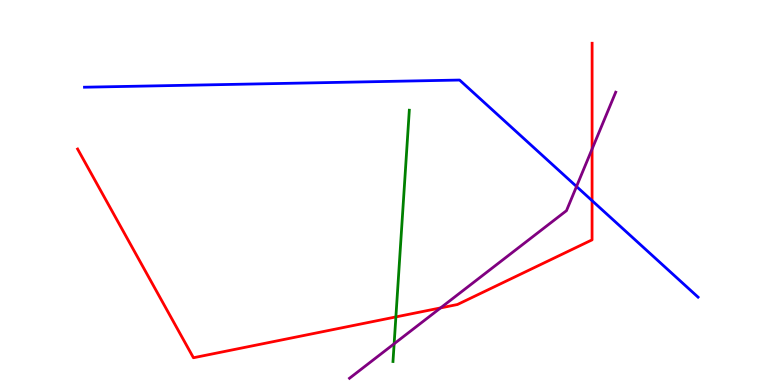[{'lines': ['blue', 'red'], 'intersections': [{'x': 7.64, 'y': 4.79}]}, {'lines': ['green', 'red'], 'intersections': [{'x': 5.11, 'y': 1.77}]}, {'lines': ['purple', 'red'], 'intersections': [{'x': 5.68, 'y': 2.0}, {'x': 7.64, 'y': 6.13}]}, {'lines': ['blue', 'green'], 'intersections': []}, {'lines': ['blue', 'purple'], 'intersections': [{'x': 7.44, 'y': 5.16}]}, {'lines': ['green', 'purple'], 'intersections': [{'x': 5.09, 'y': 1.07}]}]